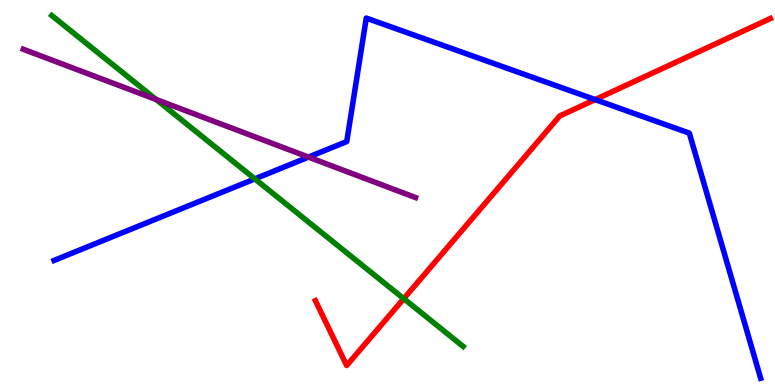[{'lines': ['blue', 'red'], 'intersections': [{'x': 7.68, 'y': 7.41}]}, {'lines': ['green', 'red'], 'intersections': [{'x': 5.21, 'y': 2.24}]}, {'lines': ['purple', 'red'], 'intersections': []}, {'lines': ['blue', 'green'], 'intersections': [{'x': 3.29, 'y': 5.35}]}, {'lines': ['blue', 'purple'], 'intersections': [{'x': 3.98, 'y': 5.92}]}, {'lines': ['green', 'purple'], 'intersections': [{'x': 2.02, 'y': 7.42}]}]